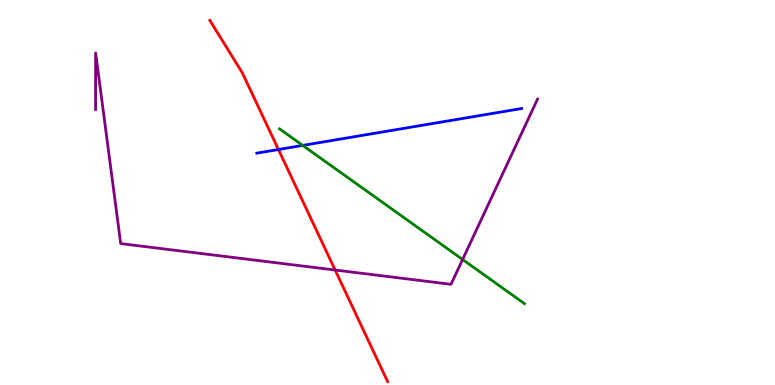[{'lines': ['blue', 'red'], 'intersections': [{'x': 3.59, 'y': 6.12}]}, {'lines': ['green', 'red'], 'intersections': []}, {'lines': ['purple', 'red'], 'intersections': [{'x': 4.32, 'y': 2.99}]}, {'lines': ['blue', 'green'], 'intersections': [{'x': 3.91, 'y': 6.22}]}, {'lines': ['blue', 'purple'], 'intersections': []}, {'lines': ['green', 'purple'], 'intersections': [{'x': 5.97, 'y': 3.26}]}]